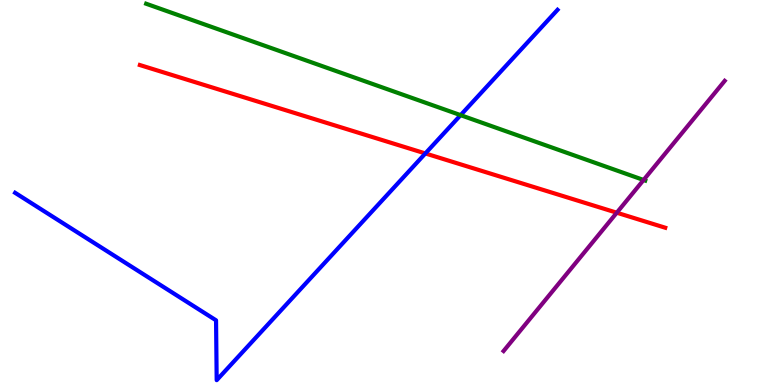[{'lines': ['blue', 'red'], 'intersections': [{'x': 5.49, 'y': 6.01}]}, {'lines': ['green', 'red'], 'intersections': []}, {'lines': ['purple', 'red'], 'intersections': [{'x': 7.96, 'y': 4.47}]}, {'lines': ['blue', 'green'], 'intersections': [{'x': 5.94, 'y': 7.01}]}, {'lines': ['blue', 'purple'], 'intersections': []}, {'lines': ['green', 'purple'], 'intersections': [{'x': 8.3, 'y': 5.33}]}]